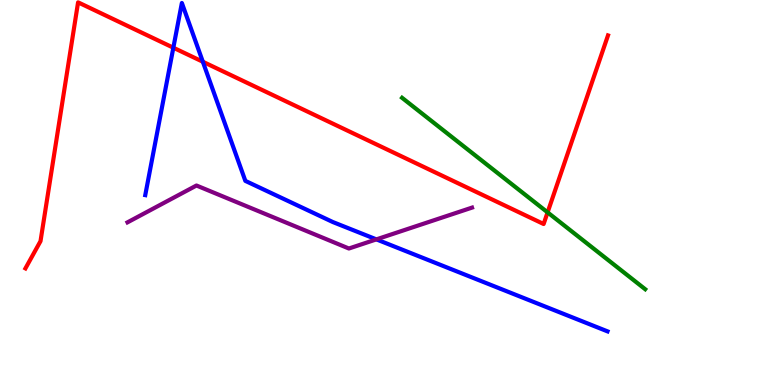[{'lines': ['blue', 'red'], 'intersections': [{'x': 2.24, 'y': 8.76}, {'x': 2.62, 'y': 8.4}]}, {'lines': ['green', 'red'], 'intersections': [{'x': 7.07, 'y': 4.48}]}, {'lines': ['purple', 'red'], 'intersections': []}, {'lines': ['blue', 'green'], 'intersections': []}, {'lines': ['blue', 'purple'], 'intersections': [{'x': 4.86, 'y': 3.78}]}, {'lines': ['green', 'purple'], 'intersections': []}]